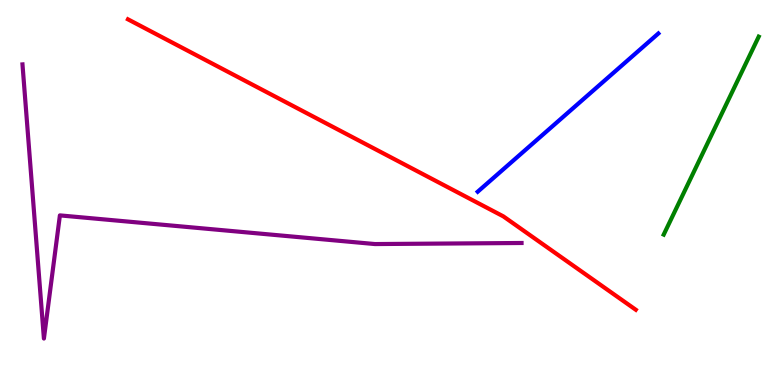[{'lines': ['blue', 'red'], 'intersections': []}, {'lines': ['green', 'red'], 'intersections': []}, {'lines': ['purple', 'red'], 'intersections': []}, {'lines': ['blue', 'green'], 'intersections': []}, {'lines': ['blue', 'purple'], 'intersections': []}, {'lines': ['green', 'purple'], 'intersections': []}]